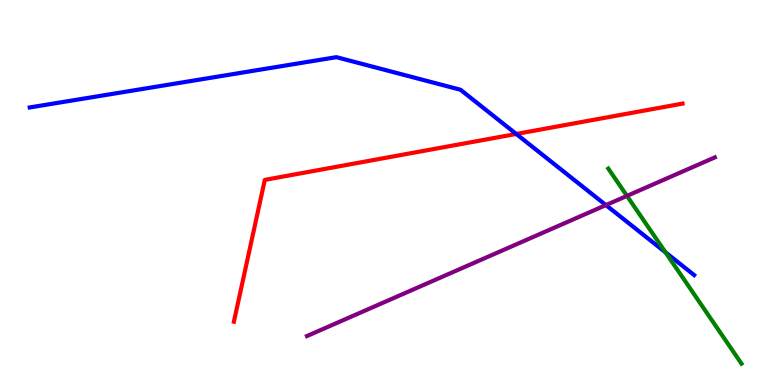[{'lines': ['blue', 'red'], 'intersections': [{'x': 6.66, 'y': 6.52}]}, {'lines': ['green', 'red'], 'intersections': []}, {'lines': ['purple', 'red'], 'intersections': []}, {'lines': ['blue', 'green'], 'intersections': [{'x': 8.59, 'y': 3.45}]}, {'lines': ['blue', 'purple'], 'intersections': [{'x': 7.82, 'y': 4.67}]}, {'lines': ['green', 'purple'], 'intersections': [{'x': 8.09, 'y': 4.91}]}]